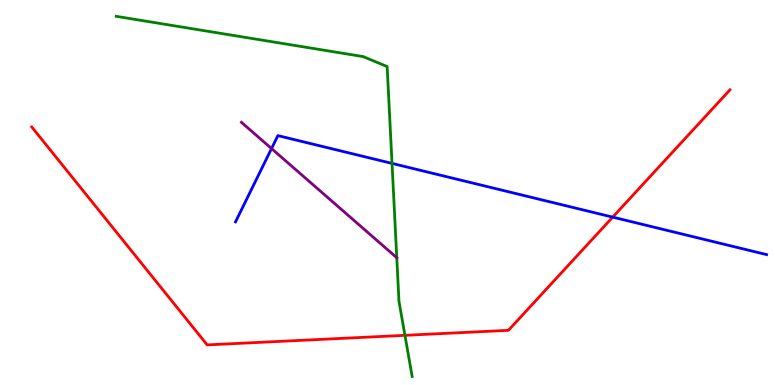[{'lines': ['blue', 'red'], 'intersections': [{'x': 7.91, 'y': 4.36}]}, {'lines': ['green', 'red'], 'intersections': [{'x': 5.23, 'y': 1.29}]}, {'lines': ['purple', 'red'], 'intersections': []}, {'lines': ['blue', 'green'], 'intersections': [{'x': 5.06, 'y': 5.76}]}, {'lines': ['blue', 'purple'], 'intersections': [{'x': 3.5, 'y': 6.14}]}, {'lines': ['green', 'purple'], 'intersections': [{'x': 5.12, 'y': 3.31}]}]